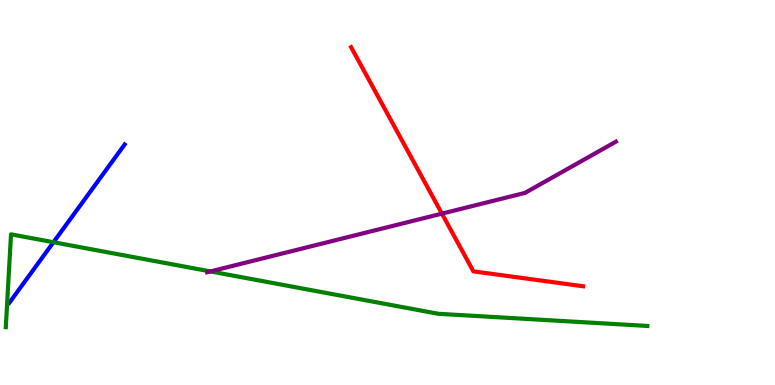[{'lines': ['blue', 'red'], 'intersections': []}, {'lines': ['green', 'red'], 'intersections': []}, {'lines': ['purple', 'red'], 'intersections': [{'x': 5.7, 'y': 4.45}]}, {'lines': ['blue', 'green'], 'intersections': [{'x': 0.69, 'y': 3.71}]}, {'lines': ['blue', 'purple'], 'intersections': []}, {'lines': ['green', 'purple'], 'intersections': [{'x': 2.72, 'y': 2.95}]}]